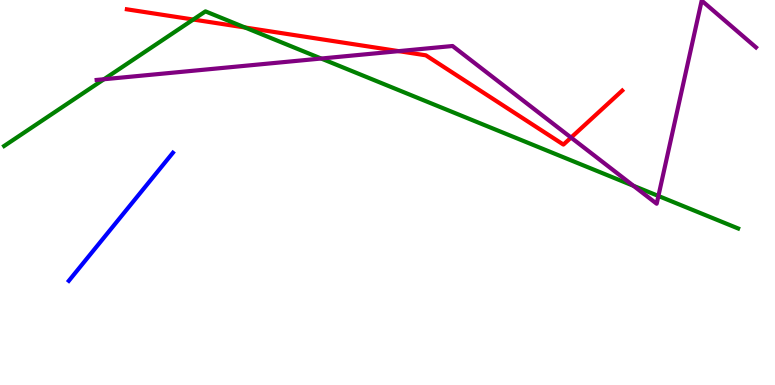[{'lines': ['blue', 'red'], 'intersections': []}, {'lines': ['green', 'red'], 'intersections': [{'x': 2.49, 'y': 9.49}, {'x': 3.16, 'y': 9.29}]}, {'lines': ['purple', 'red'], 'intersections': [{'x': 5.14, 'y': 8.67}, {'x': 7.37, 'y': 6.43}]}, {'lines': ['blue', 'green'], 'intersections': []}, {'lines': ['blue', 'purple'], 'intersections': []}, {'lines': ['green', 'purple'], 'intersections': [{'x': 1.34, 'y': 7.94}, {'x': 4.14, 'y': 8.48}, {'x': 8.17, 'y': 5.17}, {'x': 8.5, 'y': 4.91}]}]